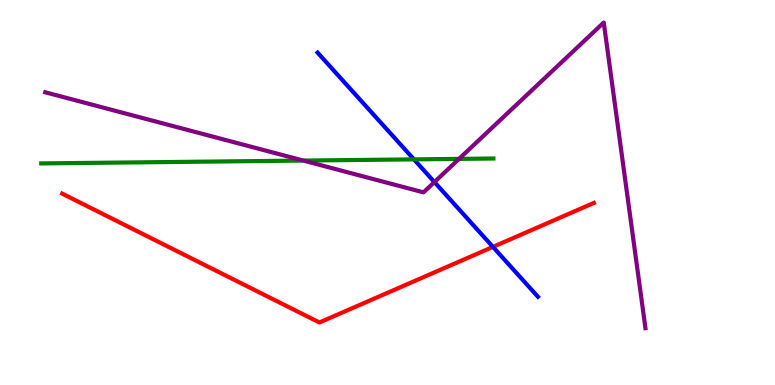[{'lines': ['blue', 'red'], 'intersections': [{'x': 6.36, 'y': 3.59}]}, {'lines': ['green', 'red'], 'intersections': []}, {'lines': ['purple', 'red'], 'intersections': []}, {'lines': ['blue', 'green'], 'intersections': [{'x': 5.34, 'y': 5.86}]}, {'lines': ['blue', 'purple'], 'intersections': [{'x': 5.61, 'y': 5.27}]}, {'lines': ['green', 'purple'], 'intersections': [{'x': 3.91, 'y': 5.83}, {'x': 5.92, 'y': 5.87}]}]